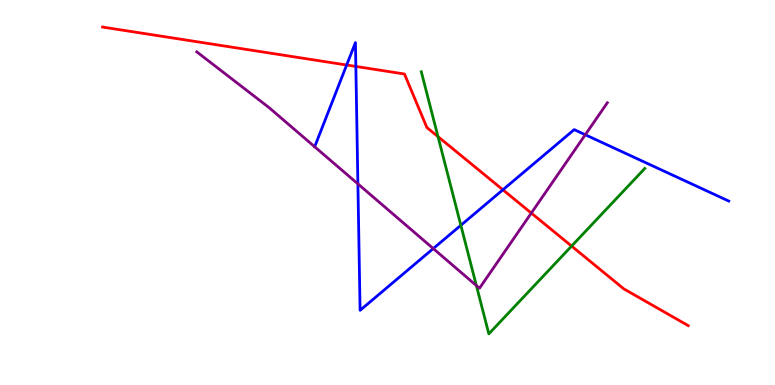[{'lines': ['blue', 'red'], 'intersections': [{'x': 4.47, 'y': 8.31}, {'x': 4.59, 'y': 8.27}, {'x': 6.49, 'y': 5.07}]}, {'lines': ['green', 'red'], 'intersections': [{'x': 5.65, 'y': 6.45}, {'x': 7.38, 'y': 3.61}]}, {'lines': ['purple', 'red'], 'intersections': [{'x': 6.86, 'y': 4.47}]}, {'lines': ['blue', 'green'], 'intersections': [{'x': 5.95, 'y': 4.15}]}, {'lines': ['blue', 'purple'], 'intersections': [{'x': 4.62, 'y': 5.22}, {'x': 5.59, 'y': 3.54}, {'x': 7.55, 'y': 6.5}]}, {'lines': ['green', 'purple'], 'intersections': [{'x': 6.15, 'y': 2.58}]}]